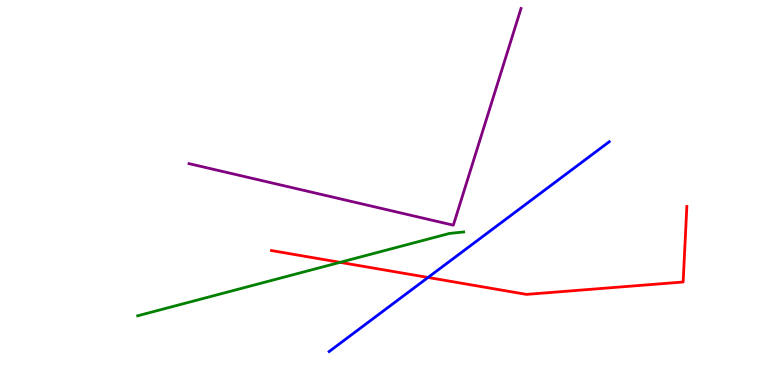[{'lines': ['blue', 'red'], 'intersections': [{'x': 5.52, 'y': 2.79}]}, {'lines': ['green', 'red'], 'intersections': [{'x': 4.39, 'y': 3.19}]}, {'lines': ['purple', 'red'], 'intersections': []}, {'lines': ['blue', 'green'], 'intersections': []}, {'lines': ['blue', 'purple'], 'intersections': []}, {'lines': ['green', 'purple'], 'intersections': []}]